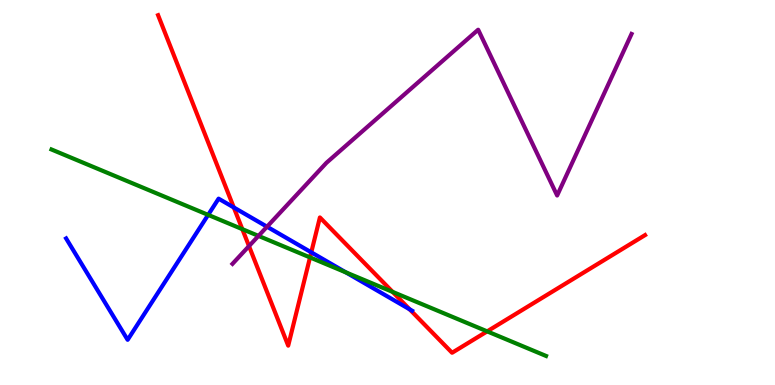[{'lines': ['blue', 'red'], 'intersections': [{'x': 3.02, 'y': 4.61}, {'x': 4.02, 'y': 3.45}, {'x': 5.29, 'y': 1.97}]}, {'lines': ['green', 'red'], 'intersections': [{'x': 3.13, 'y': 4.05}, {'x': 4.0, 'y': 3.31}, {'x': 5.07, 'y': 2.42}, {'x': 6.29, 'y': 1.39}]}, {'lines': ['purple', 'red'], 'intersections': [{'x': 3.21, 'y': 3.61}]}, {'lines': ['blue', 'green'], 'intersections': [{'x': 2.69, 'y': 4.42}, {'x': 4.46, 'y': 2.92}]}, {'lines': ['blue', 'purple'], 'intersections': [{'x': 3.45, 'y': 4.11}]}, {'lines': ['green', 'purple'], 'intersections': [{'x': 3.34, 'y': 3.87}]}]